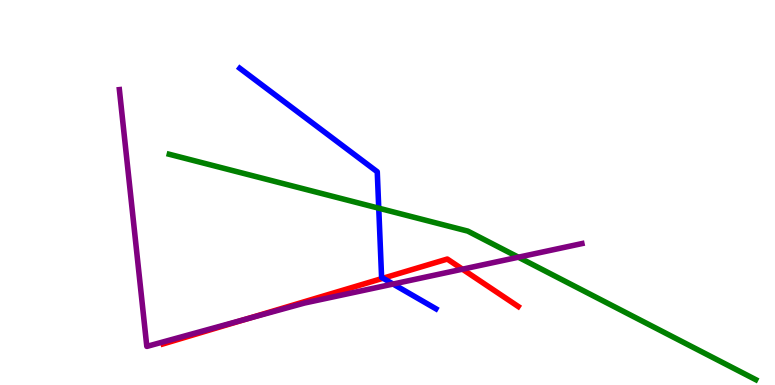[{'lines': ['blue', 'red'], 'intersections': [{'x': 4.94, 'y': 2.77}]}, {'lines': ['green', 'red'], 'intersections': []}, {'lines': ['purple', 'red'], 'intersections': [{'x': 3.19, 'y': 1.72}, {'x': 5.97, 'y': 3.01}]}, {'lines': ['blue', 'green'], 'intersections': [{'x': 4.89, 'y': 4.59}]}, {'lines': ['blue', 'purple'], 'intersections': [{'x': 5.07, 'y': 2.62}]}, {'lines': ['green', 'purple'], 'intersections': [{'x': 6.69, 'y': 3.32}]}]